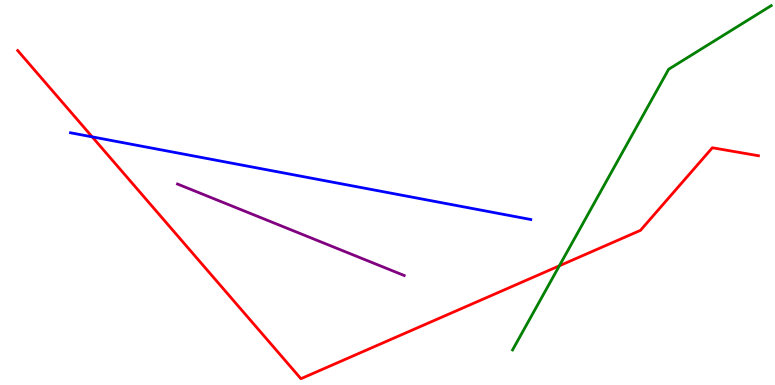[{'lines': ['blue', 'red'], 'intersections': [{'x': 1.19, 'y': 6.45}]}, {'lines': ['green', 'red'], 'intersections': [{'x': 7.22, 'y': 3.1}]}, {'lines': ['purple', 'red'], 'intersections': []}, {'lines': ['blue', 'green'], 'intersections': []}, {'lines': ['blue', 'purple'], 'intersections': []}, {'lines': ['green', 'purple'], 'intersections': []}]